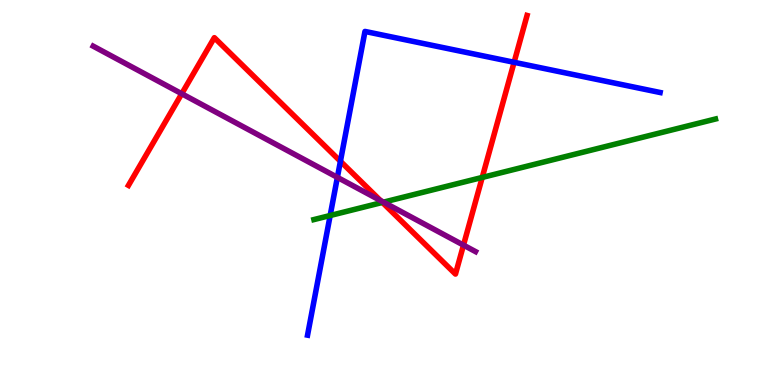[{'lines': ['blue', 'red'], 'intersections': [{'x': 4.39, 'y': 5.81}, {'x': 6.63, 'y': 8.38}]}, {'lines': ['green', 'red'], 'intersections': [{'x': 4.93, 'y': 4.74}, {'x': 6.22, 'y': 5.39}]}, {'lines': ['purple', 'red'], 'intersections': [{'x': 2.35, 'y': 7.57}, {'x': 4.91, 'y': 4.79}, {'x': 5.98, 'y': 3.63}]}, {'lines': ['blue', 'green'], 'intersections': [{'x': 4.26, 'y': 4.4}]}, {'lines': ['blue', 'purple'], 'intersections': [{'x': 4.35, 'y': 5.39}]}, {'lines': ['green', 'purple'], 'intersections': [{'x': 4.95, 'y': 4.75}]}]